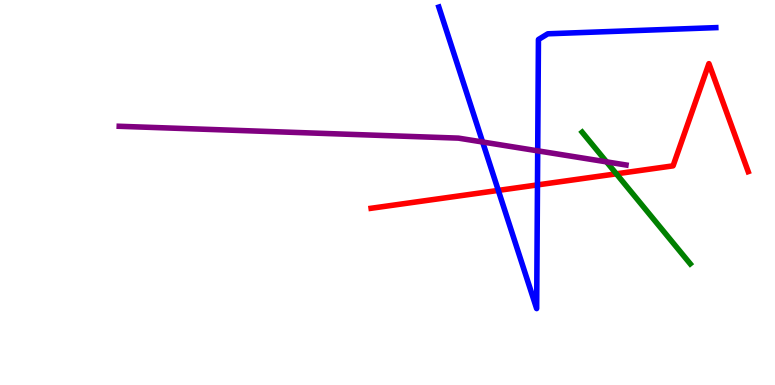[{'lines': ['blue', 'red'], 'intersections': [{'x': 6.43, 'y': 5.05}, {'x': 6.94, 'y': 5.2}]}, {'lines': ['green', 'red'], 'intersections': [{'x': 7.95, 'y': 5.49}]}, {'lines': ['purple', 'red'], 'intersections': []}, {'lines': ['blue', 'green'], 'intersections': []}, {'lines': ['blue', 'purple'], 'intersections': [{'x': 6.23, 'y': 6.31}, {'x': 6.94, 'y': 6.08}]}, {'lines': ['green', 'purple'], 'intersections': [{'x': 7.83, 'y': 5.8}]}]